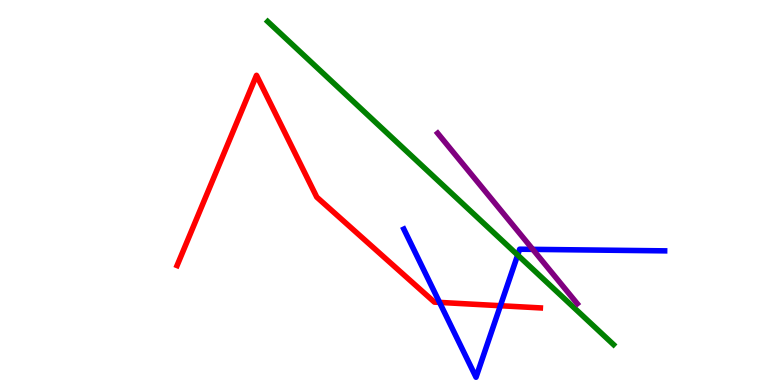[{'lines': ['blue', 'red'], 'intersections': [{'x': 5.67, 'y': 2.15}, {'x': 6.46, 'y': 2.06}]}, {'lines': ['green', 'red'], 'intersections': []}, {'lines': ['purple', 'red'], 'intersections': []}, {'lines': ['blue', 'green'], 'intersections': [{'x': 6.68, 'y': 3.38}]}, {'lines': ['blue', 'purple'], 'intersections': [{'x': 6.87, 'y': 3.52}]}, {'lines': ['green', 'purple'], 'intersections': []}]